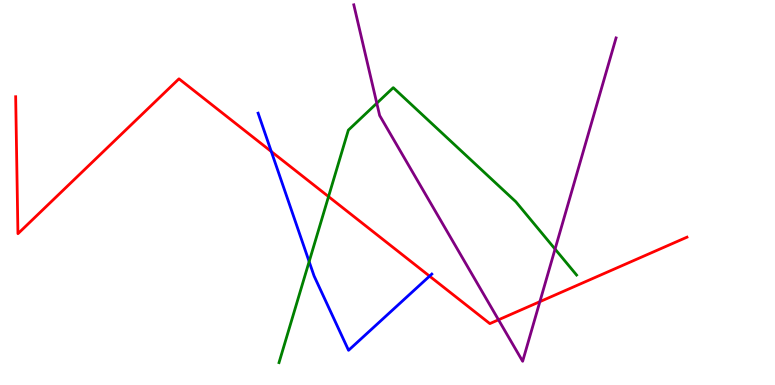[{'lines': ['blue', 'red'], 'intersections': [{'x': 3.5, 'y': 6.06}, {'x': 5.54, 'y': 2.83}]}, {'lines': ['green', 'red'], 'intersections': [{'x': 4.24, 'y': 4.89}]}, {'lines': ['purple', 'red'], 'intersections': [{'x': 6.43, 'y': 1.69}, {'x': 6.97, 'y': 2.16}]}, {'lines': ['blue', 'green'], 'intersections': [{'x': 3.99, 'y': 3.21}]}, {'lines': ['blue', 'purple'], 'intersections': []}, {'lines': ['green', 'purple'], 'intersections': [{'x': 4.86, 'y': 7.32}, {'x': 7.16, 'y': 3.53}]}]